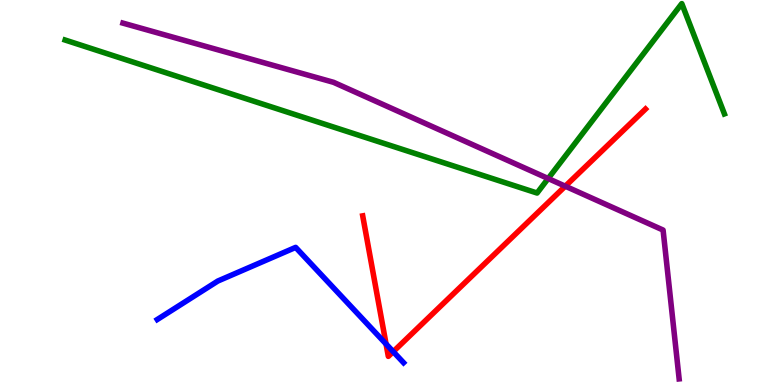[{'lines': ['blue', 'red'], 'intersections': [{'x': 4.98, 'y': 1.06}, {'x': 5.07, 'y': 0.866}]}, {'lines': ['green', 'red'], 'intersections': []}, {'lines': ['purple', 'red'], 'intersections': [{'x': 7.29, 'y': 5.16}]}, {'lines': ['blue', 'green'], 'intersections': []}, {'lines': ['blue', 'purple'], 'intersections': []}, {'lines': ['green', 'purple'], 'intersections': [{'x': 7.07, 'y': 5.36}]}]